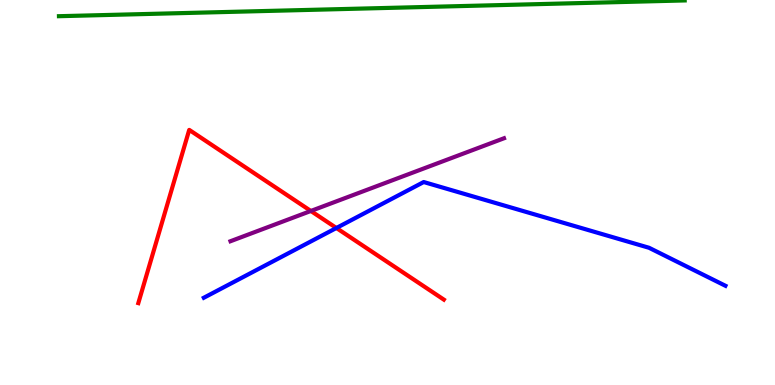[{'lines': ['blue', 'red'], 'intersections': [{'x': 4.34, 'y': 4.08}]}, {'lines': ['green', 'red'], 'intersections': []}, {'lines': ['purple', 'red'], 'intersections': [{'x': 4.01, 'y': 4.52}]}, {'lines': ['blue', 'green'], 'intersections': []}, {'lines': ['blue', 'purple'], 'intersections': []}, {'lines': ['green', 'purple'], 'intersections': []}]